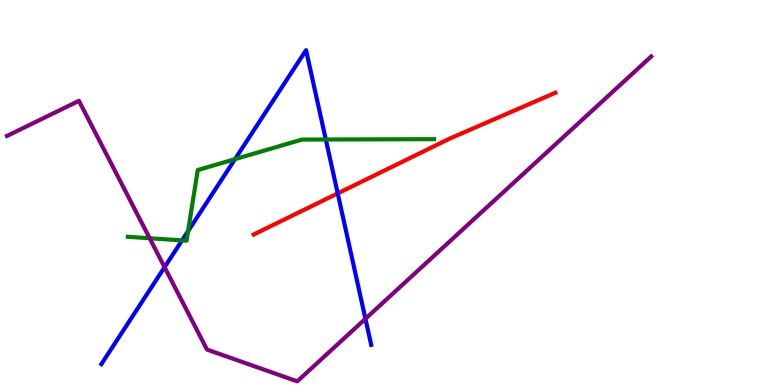[{'lines': ['blue', 'red'], 'intersections': [{'x': 4.36, 'y': 4.98}]}, {'lines': ['green', 'red'], 'intersections': []}, {'lines': ['purple', 'red'], 'intersections': []}, {'lines': ['blue', 'green'], 'intersections': [{'x': 2.35, 'y': 3.76}, {'x': 2.43, 'y': 4.0}, {'x': 3.03, 'y': 5.87}, {'x': 4.2, 'y': 6.38}]}, {'lines': ['blue', 'purple'], 'intersections': [{'x': 2.12, 'y': 3.06}, {'x': 4.72, 'y': 1.72}]}, {'lines': ['green', 'purple'], 'intersections': [{'x': 1.93, 'y': 3.81}]}]